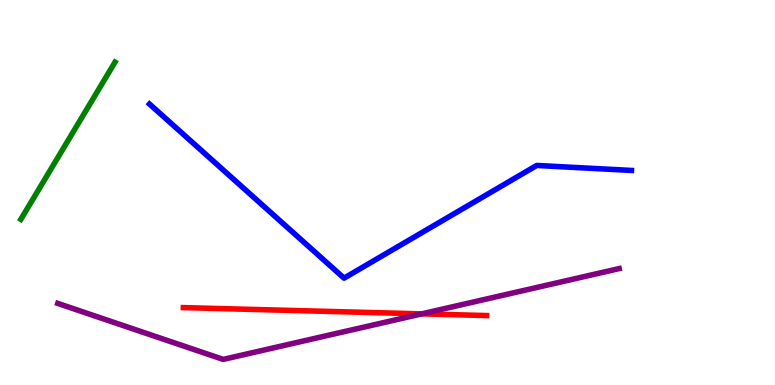[{'lines': ['blue', 'red'], 'intersections': []}, {'lines': ['green', 'red'], 'intersections': []}, {'lines': ['purple', 'red'], 'intersections': [{'x': 5.44, 'y': 1.85}]}, {'lines': ['blue', 'green'], 'intersections': []}, {'lines': ['blue', 'purple'], 'intersections': []}, {'lines': ['green', 'purple'], 'intersections': []}]